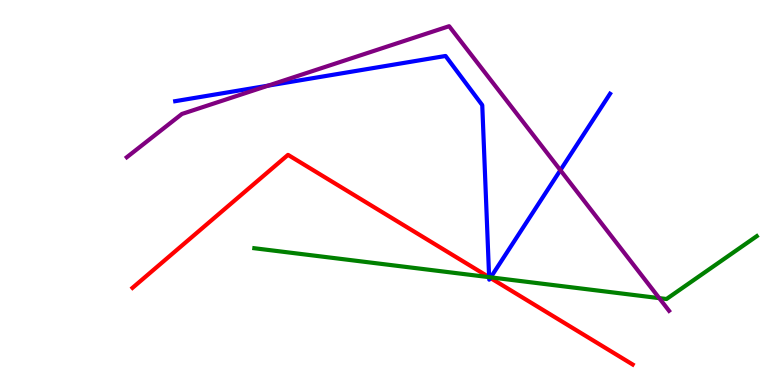[{'lines': ['blue', 'red'], 'intersections': [{'x': 6.31, 'y': 2.8}, {'x': 6.33, 'y': 2.78}]}, {'lines': ['green', 'red'], 'intersections': [{'x': 6.31, 'y': 2.8}]}, {'lines': ['purple', 'red'], 'intersections': []}, {'lines': ['blue', 'green'], 'intersections': [{'x': 6.31, 'y': 2.8}, {'x': 6.33, 'y': 2.8}]}, {'lines': ['blue', 'purple'], 'intersections': [{'x': 3.46, 'y': 7.78}, {'x': 7.23, 'y': 5.58}]}, {'lines': ['green', 'purple'], 'intersections': [{'x': 8.51, 'y': 2.26}]}]